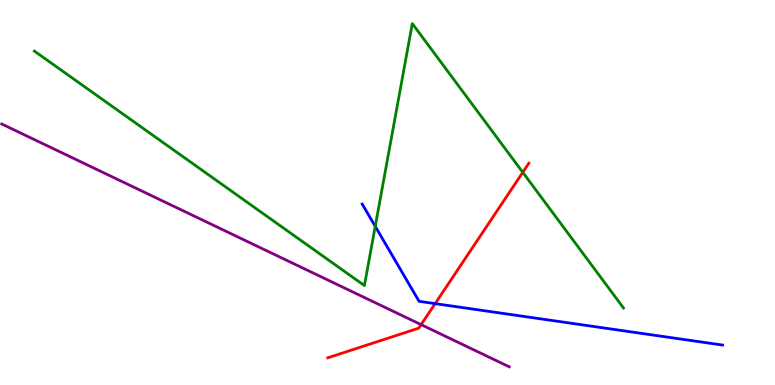[{'lines': ['blue', 'red'], 'intersections': [{'x': 5.61, 'y': 2.11}]}, {'lines': ['green', 'red'], 'intersections': [{'x': 6.75, 'y': 5.52}]}, {'lines': ['purple', 'red'], 'intersections': [{'x': 5.43, 'y': 1.57}]}, {'lines': ['blue', 'green'], 'intersections': [{'x': 4.84, 'y': 4.12}]}, {'lines': ['blue', 'purple'], 'intersections': []}, {'lines': ['green', 'purple'], 'intersections': []}]